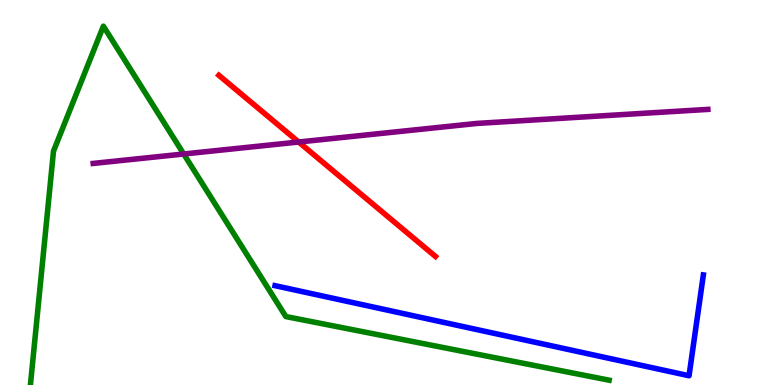[{'lines': ['blue', 'red'], 'intersections': []}, {'lines': ['green', 'red'], 'intersections': []}, {'lines': ['purple', 'red'], 'intersections': [{'x': 3.85, 'y': 6.31}]}, {'lines': ['blue', 'green'], 'intersections': []}, {'lines': ['blue', 'purple'], 'intersections': []}, {'lines': ['green', 'purple'], 'intersections': [{'x': 2.37, 'y': 6.0}]}]